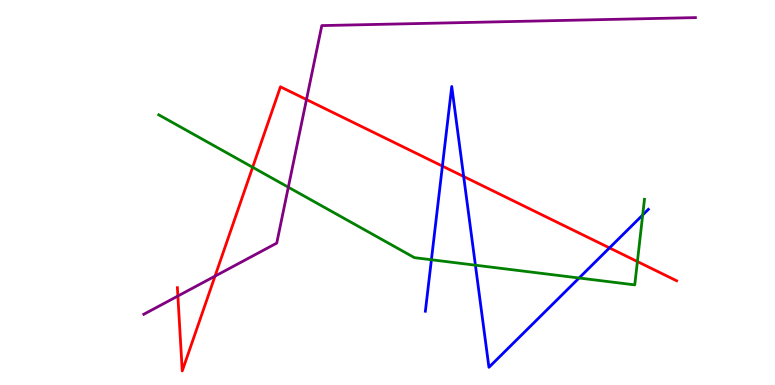[{'lines': ['blue', 'red'], 'intersections': [{'x': 5.71, 'y': 5.69}, {'x': 5.98, 'y': 5.42}, {'x': 7.86, 'y': 3.56}]}, {'lines': ['green', 'red'], 'intersections': [{'x': 3.26, 'y': 5.66}, {'x': 8.22, 'y': 3.21}]}, {'lines': ['purple', 'red'], 'intersections': [{'x': 2.3, 'y': 2.31}, {'x': 2.77, 'y': 2.83}, {'x': 3.95, 'y': 7.41}]}, {'lines': ['blue', 'green'], 'intersections': [{'x': 5.57, 'y': 3.25}, {'x': 6.13, 'y': 3.11}, {'x': 7.47, 'y': 2.78}, {'x': 8.29, 'y': 4.42}]}, {'lines': ['blue', 'purple'], 'intersections': []}, {'lines': ['green', 'purple'], 'intersections': [{'x': 3.72, 'y': 5.14}]}]